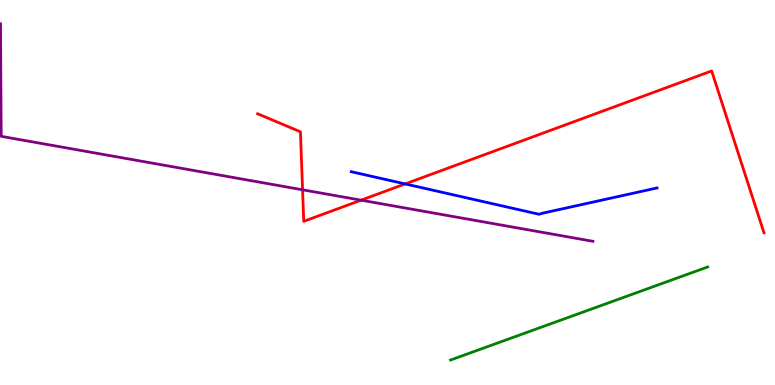[{'lines': ['blue', 'red'], 'intersections': [{'x': 5.23, 'y': 5.22}]}, {'lines': ['green', 'red'], 'intersections': []}, {'lines': ['purple', 'red'], 'intersections': [{'x': 3.9, 'y': 5.07}, {'x': 4.66, 'y': 4.8}]}, {'lines': ['blue', 'green'], 'intersections': []}, {'lines': ['blue', 'purple'], 'intersections': []}, {'lines': ['green', 'purple'], 'intersections': []}]